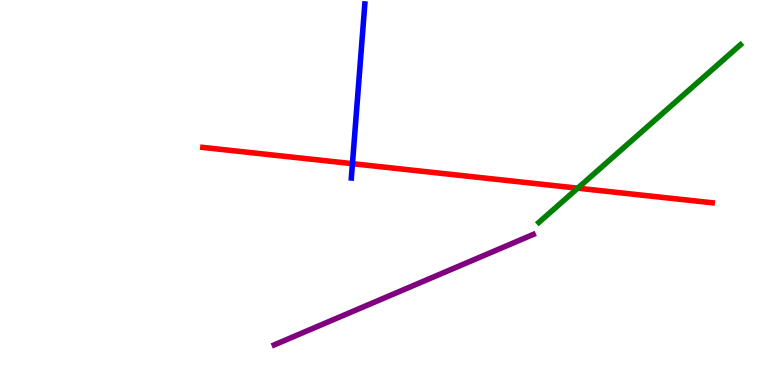[{'lines': ['blue', 'red'], 'intersections': [{'x': 4.55, 'y': 5.75}]}, {'lines': ['green', 'red'], 'intersections': [{'x': 7.45, 'y': 5.11}]}, {'lines': ['purple', 'red'], 'intersections': []}, {'lines': ['blue', 'green'], 'intersections': []}, {'lines': ['blue', 'purple'], 'intersections': []}, {'lines': ['green', 'purple'], 'intersections': []}]